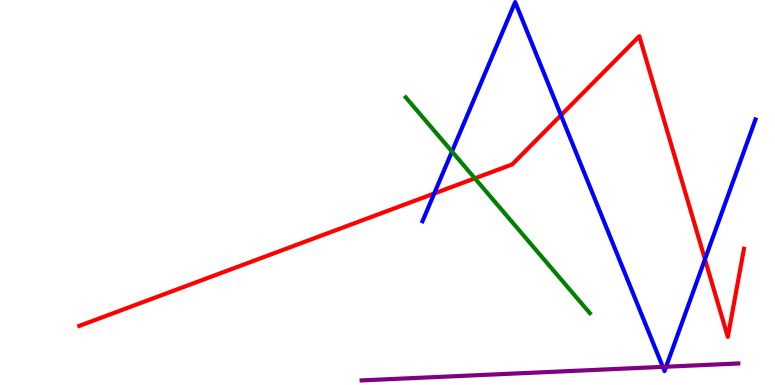[{'lines': ['blue', 'red'], 'intersections': [{'x': 5.6, 'y': 4.97}, {'x': 7.24, 'y': 7.01}, {'x': 9.1, 'y': 3.27}]}, {'lines': ['green', 'red'], 'intersections': [{'x': 6.13, 'y': 5.37}]}, {'lines': ['purple', 'red'], 'intersections': []}, {'lines': ['blue', 'green'], 'intersections': [{'x': 5.83, 'y': 6.06}]}, {'lines': ['blue', 'purple'], 'intersections': [{'x': 8.55, 'y': 0.471}, {'x': 8.59, 'y': 0.475}]}, {'lines': ['green', 'purple'], 'intersections': []}]